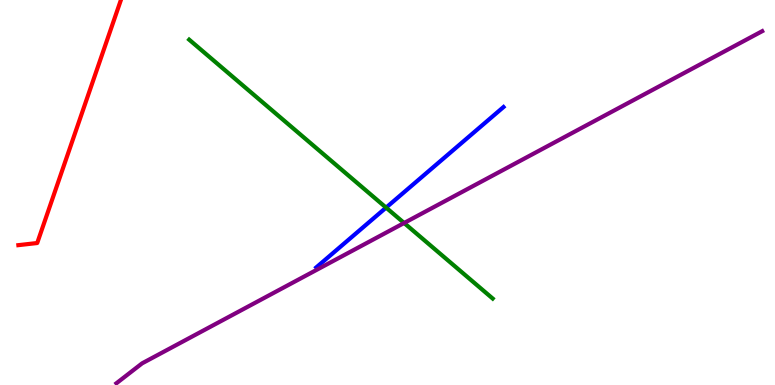[{'lines': ['blue', 'red'], 'intersections': []}, {'lines': ['green', 'red'], 'intersections': []}, {'lines': ['purple', 'red'], 'intersections': []}, {'lines': ['blue', 'green'], 'intersections': [{'x': 4.98, 'y': 4.61}]}, {'lines': ['blue', 'purple'], 'intersections': []}, {'lines': ['green', 'purple'], 'intersections': [{'x': 5.21, 'y': 4.21}]}]